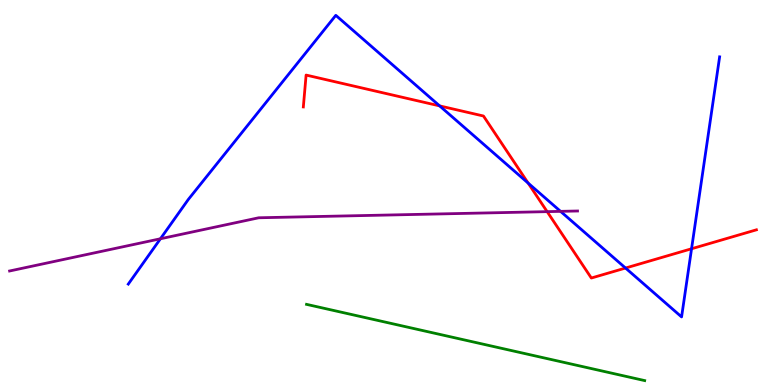[{'lines': ['blue', 'red'], 'intersections': [{'x': 5.67, 'y': 7.25}, {'x': 6.81, 'y': 5.24}, {'x': 8.07, 'y': 3.04}, {'x': 8.92, 'y': 3.54}]}, {'lines': ['green', 'red'], 'intersections': []}, {'lines': ['purple', 'red'], 'intersections': [{'x': 7.06, 'y': 4.5}]}, {'lines': ['blue', 'green'], 'intersections': []}, {'lines': ['blue', 'purple'], 'intersections': [{'x': 2.07, 'y': 3.8}, {'x': 7.23, 'y': 4.51}]}, {'lines': ['green', 'purple'], 'intersections': []}]